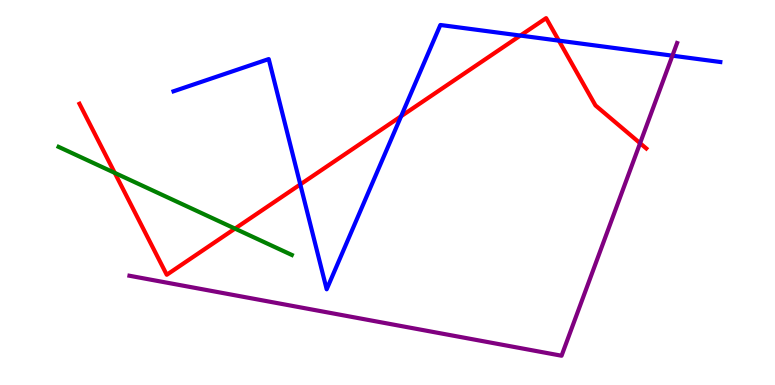[{'lines': ['blue', 'red'], 'intersections': [{'x': 3.87, 'y': 5.21}, {'x': 5.18, 'y': 6.98}, {'x': 6.71, 'y': 9.08}, {'x': 7.21, 'y': 8.94}]}, {'lines': ['green', 'red'], 'intersections': [{'x': 1.48, 'y': 5.51}, {'x': 3.03, 'y': 4.06}]}, {'lines': ['purple', 'red'], 'intersections': [{'x': 8.26, 'y': 6.28}]}, {'lines': ['blue', 'green'], 'intersections': []}, {'lines': ['blue', 'purple'], 'intersections': [{'x': 8.68, 'y': 8.55}]}, {'lines': ['green', 'purple'], 'intersections': []}]